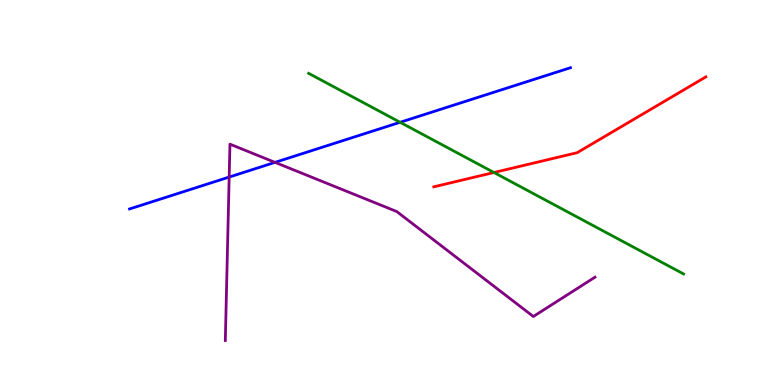[{'lines': ['blue', 'red'], 'intersections': []}, {'lines': ['green', 'red'], 'intersections': [{'x': 6.37, 'y': 5.52}]}, {'lines': ['purple', 'red'], 'intersections': []}, {'lines': ['blue', 'green'], 'intersections': [{'x': 5.16, 'y': 6.82}]}, {'lines': ['blue', 'purple'], 'intersections': [{'x': 2.96, 'y': 5.4}, {'x': 3.55, 'y': 5.78}]}, {'lines': ['green', 'purple'], 'intersections': []}]